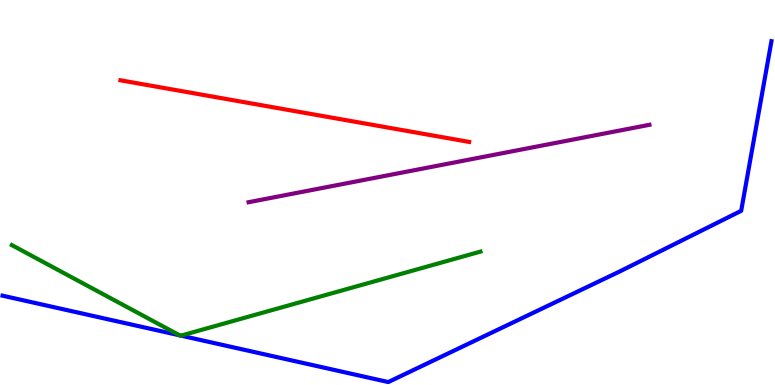[{'lines': ['blue', 'red'], 'intersections': []}, {'lines': ['green', 'red'], 'intersections': []}, {'lines': ['purple', 'red'], 'intersections': []}, {'lines': ['blue', 'green'], 'intersections': [{'x': 2.32, 'y': 1.29}, {'x': 2.34, 'y': 1.28}]}, {'lines': ['blue', 'purple'], 'intersections': []}, {'lines': ['green', 'purple'], 'intersections': []}]